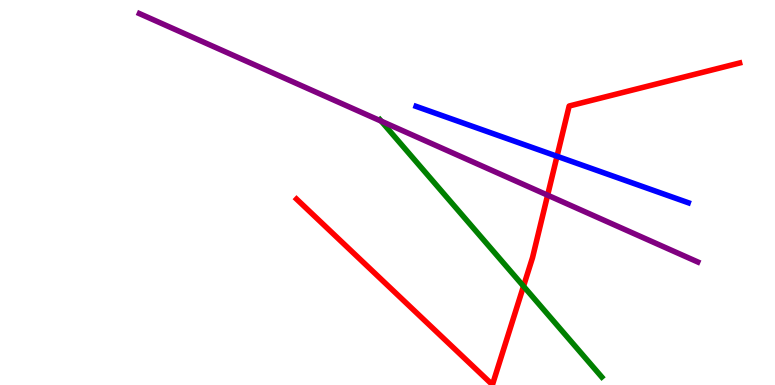[{'lines': ['blue', 'red'], 'intersections': [{'x': 7.19, 'y': 5.94}]}, {'lines': ['green', 'red'], 'intersections': [{'x': 6.75, 'y': 2.57}]}, {'lines': ['purple', 'red'], 'intersections': [{'x': 7.07, 'y': 4.93}]}, {'lines': ['blue', 'green'], 'intersections': []}, {'lines': ['blue', 'purple'], 'intersections': []}, {'lines': ['green', 'purple'], 'intersections': [{'x': 4.92, 'y': 6.85}]}]